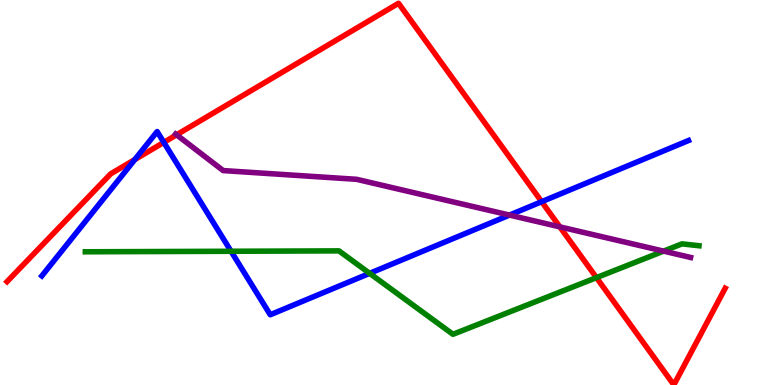[{'lines': ['blue', 'red'], 'intersections': [{'x': 1.74, 'y': 5.86}, {'x': 2.11, 'y': 6.3}, {'x': 6.99, 'y': 4.76}]}, {'lines': ['green', 'red'], 'intersections': [{'x': 7.7, 'y': 2.79}]}, {'lines': ['purple', 'red'], 'intersections': [{'x': 2.28, 'y': 6.5}, {'x': 7.22, 'y': 4.11}]}, {'lines': ['blue', 'green'], 'intersections': [{'x': 2.98, 'y': 3.47}, {'x': 4.77, 'y': 2.9}]}, {'lines': ['blue', 'purple'], 'intersections': [{'x': 6.57, 'y': 4.41}]}, {'lines': ['green', 'purple'], 'intersections': [{'x': 8.56, 'y': 3.48}]}]